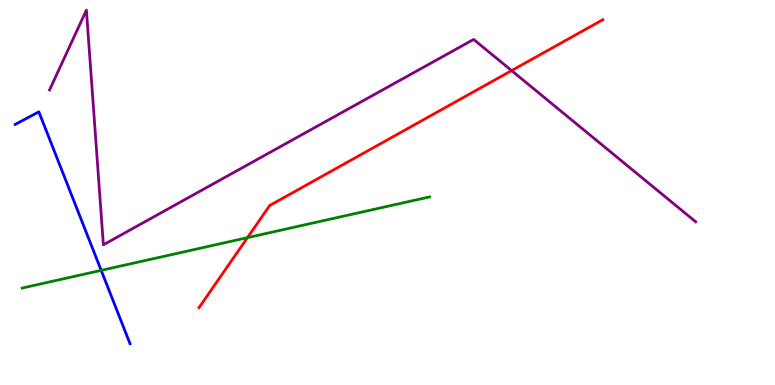[{'lines': ['blue', 'red'], 'intersections': []}, {'lines': ['green', 'red'], 'intersections': [{'x': 3.19, 'y': 3.83}]}, {'lines': ['purple', 'red'], 'intersections': [{'x': 6.6, 'y': 8.17}]}, {'lines': ['blue', 'green'], 'intersections': [{'x': 1.31, 'y': 2.98}]}, {'lines': ['blue', 'purple'], 'intersections': []}, {'lines': ['green', 'purple'], 'intersections': []}]